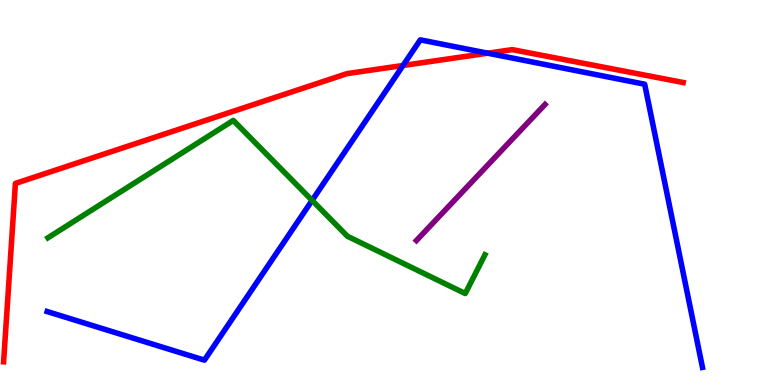[{'lines': ['blue', 'red'], 'intersections': [{'x': 5.2, 'y': 8.3}, {'x': 6.29, 'y': 8.62}]}, {'lines': ['green', 'red'], 'intersections': []}, {'lines': ['purple', 'red'], 'intersections': []}, {'lines': ['blue', 'green'], 'intersections': [{'x': 4.03, 'y': 4.79}]}, {'lines': ['blue', 'purple'], 'intersections': []}, {'lines': ['green', 'purple'], 'intersections': []}]